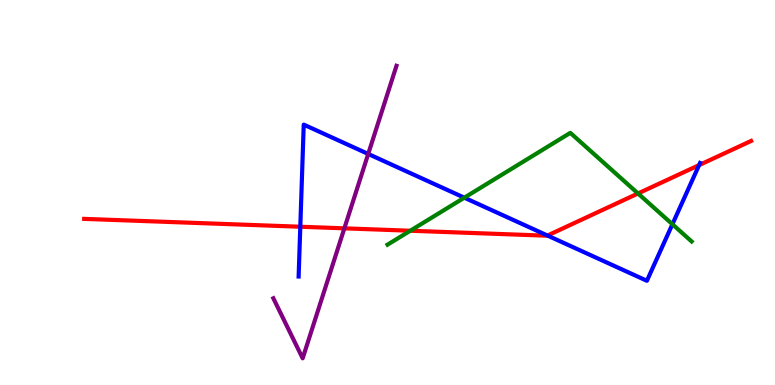[{'lines': ['blue', 'red'], 'intersections': [{'x': 3.87, 'y': 4.11}, {'x': 7.06, 'y': 3.88}, {'x': 9.02, 'y': 5.71}]}, {'lines': ['green', 'red'], 'intersections': [{'x': 5.29, 'y': 4.01}, {'x': 8.23, 'y': 4.97}]}, {'lines': ['purple', 'red'], 'intersections': [{'x': 4.44, 'y': 4.07}]}, {'lines': ['blue', 'green'], 'intersections': [{'x': 5.99, 'y': 4.87}, {'x': 8.68, 'y': 4.18}]}, {'lines': ['blue', 'purple'], 'intersections': [{'x': 4.75, 'y': 6.0}]}, {'lines': ['green', 'purple'], 'intersections': []}]